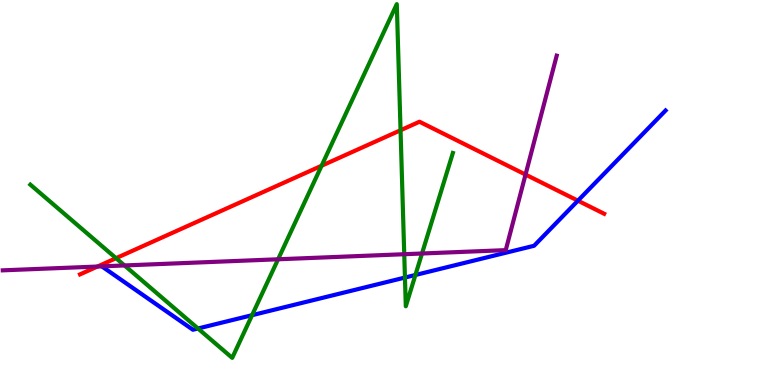[{'lines': ['blue', 'red'], 'intersections': [{'x': 7.46, 'y': 4.79}]}, {'lines': ['green', 'red'], 'intersections': [{'x': 1.5, 'y': 3.29}, {'x': 4.15, 'y': 5.69}, {'x': 5.17, 'y': 6.62}]}, {'lines': ['purple', 'red'], 'intersections': [{'x': 1.26, 'y': 3.08}, {'x': 6.78, 'y': 5.47}]}, {'lines': ['blue', 'green'], 'intersections': [{'x': 2.55, 'y': 1.47}, {'x': 3.25, 'y': 1.81}, {'x': 5.23, 'y': 2.79}, {'x': 5.36, 'y': 2.86}]}, {'lines': ['blue', 'purple'], 'intersections': []}, {'lines': ['green', 'purple'], 'intersections': [{'x': 1.61, 'y': 3.11}, {'x': 3.59, 'y': 3.27}, {'x': 5.22, 'y': 3.4}, {'x': 5.45, 'y': 3.42}]}]